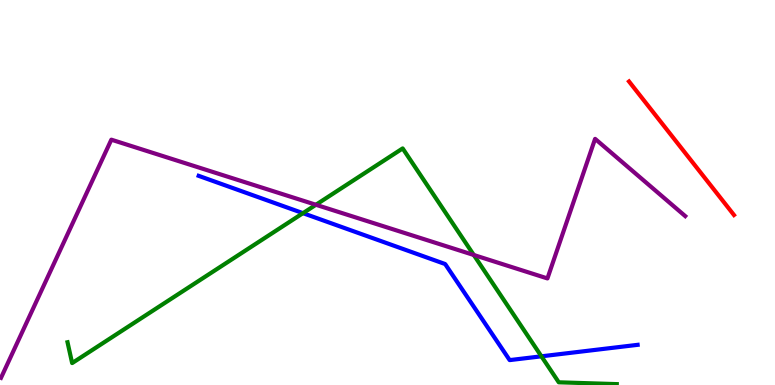[{'lines': ['blue', 'red'], 'intersections': []}, {'lines': ['green', 'red'], 'intersections': []}, {'lines': ['purple', 'red'], 'intersections': []}, {'lines': ['blue', 'green'], 'intersections': [{'x': 3.91, 'y': 4.46}, {'x': 6.99, 'y': 0.745}]}, {'lines': ['blue', 'purple'], 'intersections': []}, {'lines': ['green', 'purple'], 'intersections': [{'x': 4.08, 'y': 4.68}, {'x': 6.11, 'y': 3.38}]}]